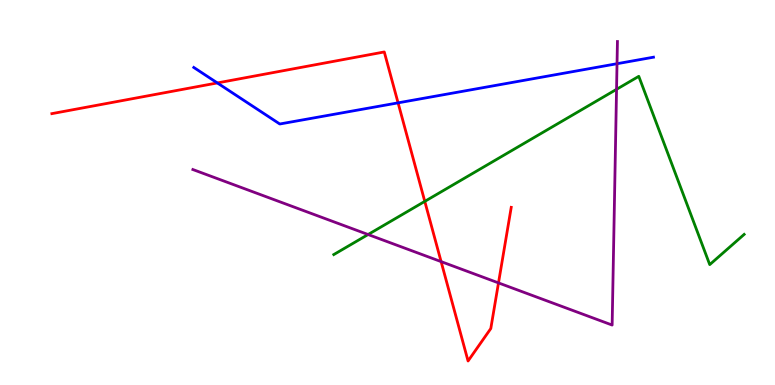[{'lines': ['blue', 'red'], 'intersections': [{'x': 2.8, 'y': 7.85}, {'x': 5.14, 'y': 7.33}]}, {'lines': ['green', 'red'], 'intersections': [{'x': 5.48, 'y': 4.77}]}, {'lines': ['purple', 'red'], 'intersections': [{'x': 5.69, 'y': 3.2}, {'x': 6.43, 'y': 2.65}]}, {'lines': ['blue', 'green'], 'intersections': []}, {'lines': ['blue', 'purple'], 'intersections': [{'x': 7.96, 'y': 8.35}]}, {'lines': ['green', 'purple'], 'intersections': [{'x': 4.75, 'y': 3.91}, {'x': 7.96, 'y': 7.68}]}]